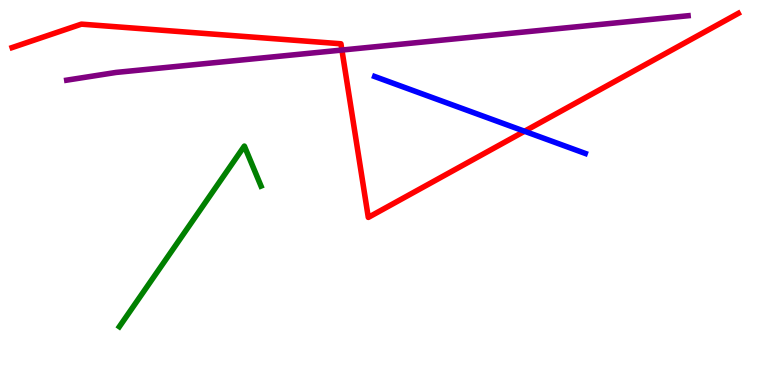[{'lines': ['blue', 'red'], 'intersections': [{'x': 6.77, 'y': 6.59}]}, {'lines': ['green', 'red'], 'intersections': []}, {'lines': ['purple', 'red'], 'intersections': [{'x': 4.41, 'y': 8.7}]}, {'lines': ['blue', 'green'], 'intersections': []}, {'lines': ['blue', 'purple'], 'intersections': []}, {'lines': ['green', 'purple'], 'intersections': []}]